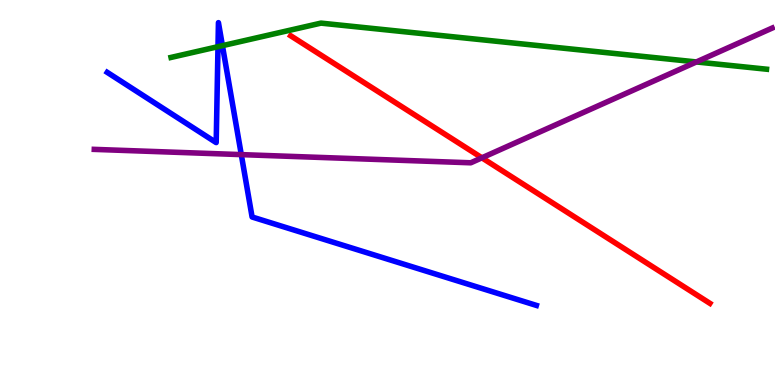[{'lines': ['blue', 'red'], 'intersections': []}, {'lines': ['green', 'red'], 'intersections': []}, {'lines': ['purple', 'red'], 'intersections': [{'x': 6.22, 'y': 5.9}]}, {'lines': ['blue', 'green'], 'intersections': [{'x': 2.81, 'y': 8.79}, {'x': 2.87, 'y': 8.81}]}, {'lines': ['blue', 'purple'], 'intersections': [{'x': 3.11, 'y': 5.98}]}, {'lines': ['green', 'purple'], 'intersections': [{'x': 8.99, 'y': 8.39}]}]